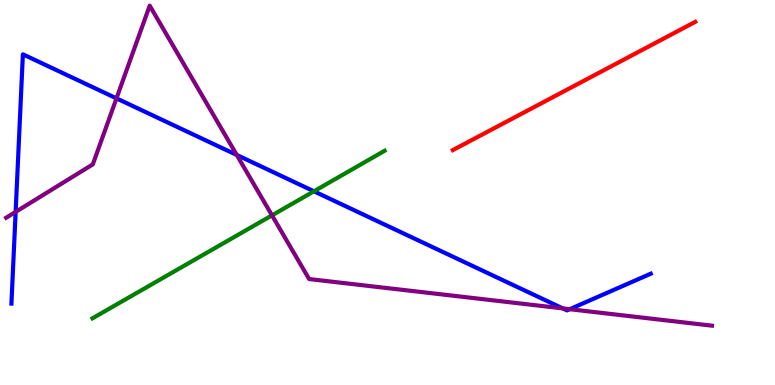[{'lines': ['blue', 'red'], 'intersections': []}, {'lines': ['green', 'red'], 'intersections': []}, {'lines': ['purple', 'red'], 'intersections': []}, {'lines': ['blue', 'green'], 'intersections': [{'x': 4.05, 'y': 5.03}]}, {'lines': ['blue', 'purple'], 'intersections': [{'x': 0.202, 'y': 4.5}, {'x': 1.5, 'y': 7.45}, {'x': 3.06, 'y': 5.97}, {'x': 7.26, 'y': 1.99}, {'x': 7.35, 'y': 1.97}]}, {'lines': ['green', 'purple'], 'intersections': [{'x': 3.51, 'y': 4.41}]}]